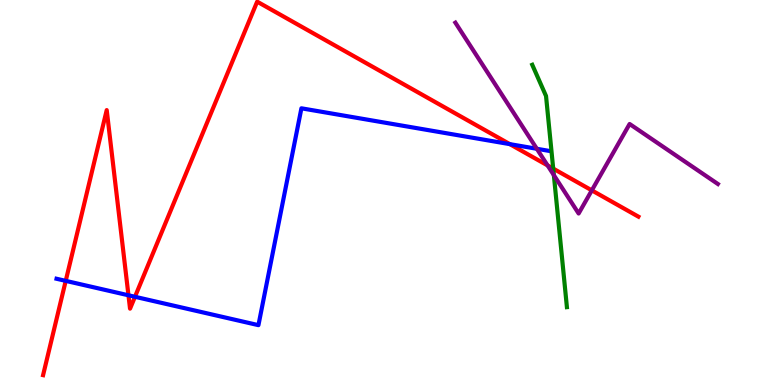[{'lines': ['blue', 'red'], 'intersections': [{'x': 0.848, 'y': 2.7}, {'x': 1.66, 'y': 2.33}, {'x': 1.74, 'y': 2.29}, {'x': 6.58, 'y': 6.26}]}, {'lines': ['green', 'red'], 'intersections': [{'x': 7.14, 'y': 5.62}]}, {'lines': ['purple', 'red'], 'intersections': [{'x': 7.07, 'y': 5.7}, {'x': 7.64, 'y': 5.06}]}, {'lines': ['blue', 'green'], 'intersections': []}, {'lines': ['blue', 'purple'], 'intersections': [{'x': 6.93, 'y': 6.14}]}, {'lines': ['green', 'purple'], 'intersections': [{'x': 7.15, 'y': 5.45}]}]